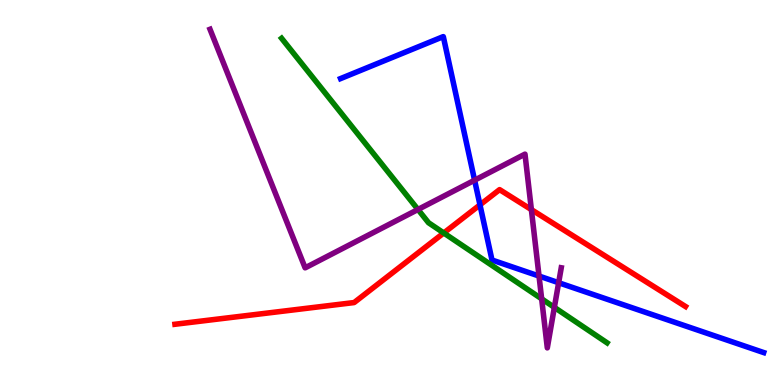[{'lines': ['blue', 'red'], 'intersections': [{'x': 6.19, 'y': 4.68}]}, {'lines': ['green', 'red'], 'intersections': [{'x': 5.73, 'y': 3.95}]}, {'lines': ['purple', 'red'], 'intersections': [{'x': 6.86, 'y': 4.56}]}, {'lines': ['blue', 'green'], 'intersections': []}, {'lines': ['blue', 'purple'], 'intersections': [{'x': 6.12, 'y': 5.32}, {'x': 6.96, 'y': 2.83}, {'x': 7.21, 'y': 2.66}]}, {'lines': ['green', 'purple'], 'intersections': [{'x': 5.39, 'y': 4.56}, {'x': 6.99, 'y': 2.24}, {'x': 7.15, 'y': 2.02}]}]